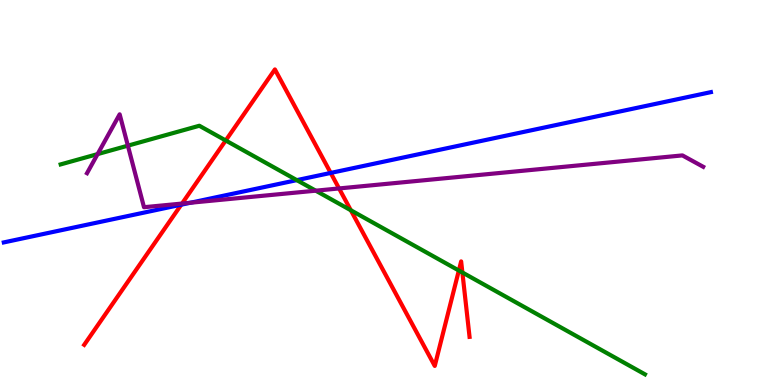[{'lines': ['blue', 'red'], 'intersections': [{'x': 2.34, 'y': 4.68}, {'x': 4.27, 'y': 5.51}]}, {'lines': ['green', 'red'], 'intersections': [{'x': 2.91, 'y': 6.35}, {'x': 4.53, 'y': 4.54}, {'x': 5.92, 'y': 2.97}, {'x': 5.97, 'y': 2.92}]}, {'lines': ['purple', 'red'], 'intersections': [{'x': 2.35, 'y': 4.71}, {'x': 4.38, 'y': 5.11}]}, {'lines': ['blue', 'green'], 'intersections': [{'x': 3.83, 'y': 5.32}]}, {'lines': ['blue', 'purple'], 'intersections': [{'x': 2.46, 'y': 4.73}]}, {'lines': ['green', 'purple'], 'intersections': [{'x': 1.26, 'y': 6.0}, {'x': 1.65, 'y': 6.22}, {'x': 4.07, 'y': 5.05}]}]